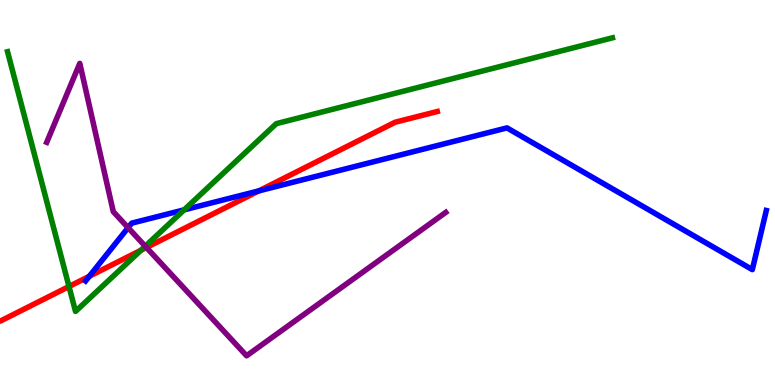[{'lines': ['blue', 'red'], 'intersections': [{'x': 1.15, 'y': 2.82}, {'x': 3.34, 'y': 5.04}]}, {'lines': ['green', 'red'], 'intersections': [{'x': 0.89, 'y': 2.56}, {'x': 1.82, 'y': 3.5}]}, {'lines': ['purple', 'red'], 'intersections': [{'x': 1.89, 'y': 3.57}]}, {'lines': ['blue', 'green'], 'intersections': [{'x': 2.38, 'y': 4.55}]}, {'lines': ['blue', 'purple'], 'intersections': [{'x': 1.65, 'y': 4.09}]}, {'lines': ['green', 'purple'], 'intersections': [{'x': 1.87, 'y': 3.6}]}]